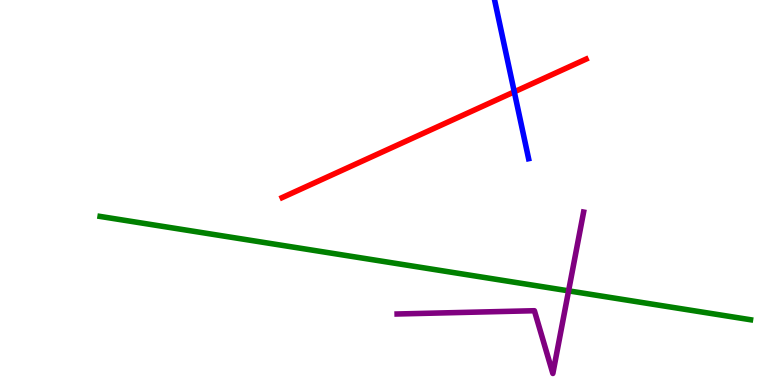[{'lines': ['blue', 'red'], 'intersections': [{'x': 6.64, 'y': 7.61}]}, {'lines': ['green', 'red'], 'intersections': []}, {'lines': ['purple', 'red'], 'intersections': []}, {'lines': ['blue', 'green'], 'intersections': []}, {'lines': ['blue', 'purple'], 'intersections': []}, {'lines': ['green', 'purple'], 'intersections': [{'x': 7.34, 'y': 2.45}]}]